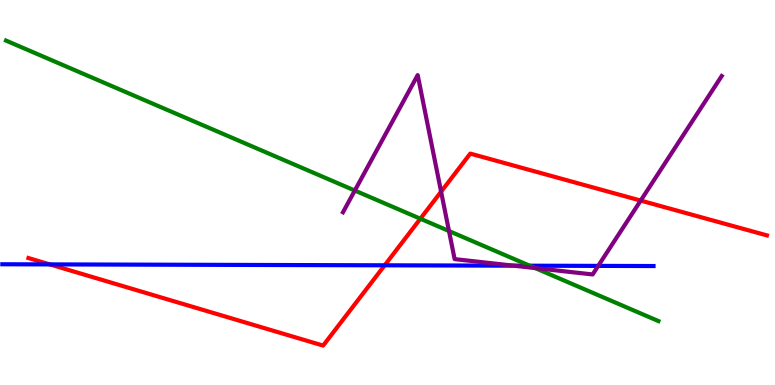[{'lines': ['blue', 'red'], 'intersections': [{'x': 0.643, 'y': 3.13}, {'x': 4.96, 'y': 3.11}]}, {'lines': ['green', 'red'], 'intersections': [{'x': 5.42, 'y': 4.32}]}, {'lines': ['purple', 'red'], 'intersections': [{'x': 5.69, 'y': 5.02}, {'x': 8.27, 'y': 4.79}]}, {'lines': ['blue', 'green'], 'intersections': [{'x': 6.83, 'y': 3.1}]}, {'lines': ['blue', 'purple'], 'intersections': [{'x': 6.63, 'y': 3.1}, {'x': 7.72, 'y': 3.09}]}, {'lines': ['green', 'purple'], 'intersections': [{'x': 4.58, 'y': 5.05}, {'x': 5.79, 'y': 4.0}, {'x': 6.91, 'y': 3.04}]}]